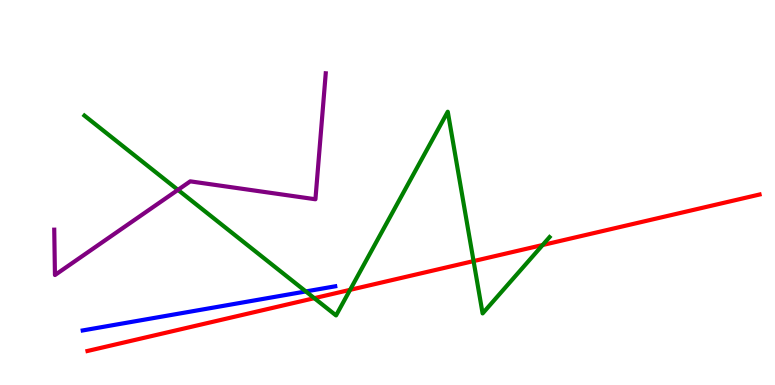[{'lines': ['blue', 'red'], 'intersections': []}, {'lines': ['green', 'red'], 'intersections': [{'x': 4.06, 'y': 2.26}, {'x': 4.52, 'y': 2.47}, {'x': 6.11, 'y': 3.22}, {'x': 7.0, 'y': 3.64}]}, {'lines': ['purple', 'red'], 'intersections': []}, {'lines': ['blue', 'green'], 'intersections': [{'x': 3.95, 'y': 2.43}]}, {'lines': ['blue', 'purple'], 'intersections': []}, {'lines': ['green', 'purple'], 'intersections': [{'x': 2.3, 'y': 5.07}]}]